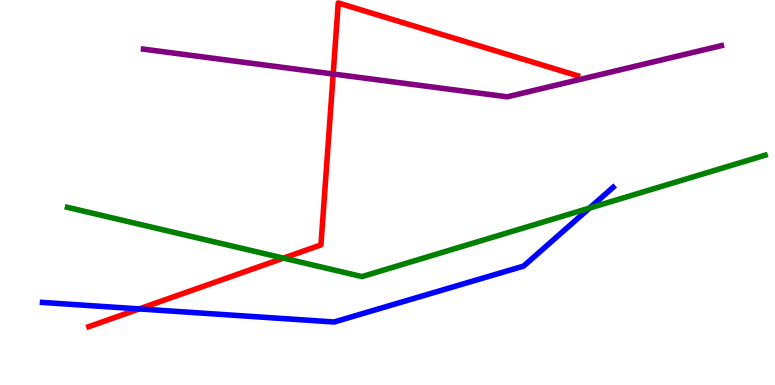[{'lines': ['blue', 'red'], 'intersections': [{'x': 1.8, 'y': 1.98}]}, {'lines': ['green', 'red'], 'intersections': [{'x': 3.66, 'y': 3.3}]}, {'lines': ['purple', 'red'], 'intersections': [{'x': 4.3, 'y': 8.08}]}, {'lines': ['blue', 'green'], 'intersections': [{'x': 7.61, 'y': 4.6}]}, {'lines': ['blue', 'purple'], 'intersections': []}, {'lines': ['green', 'purple'], 'intersections': []}]